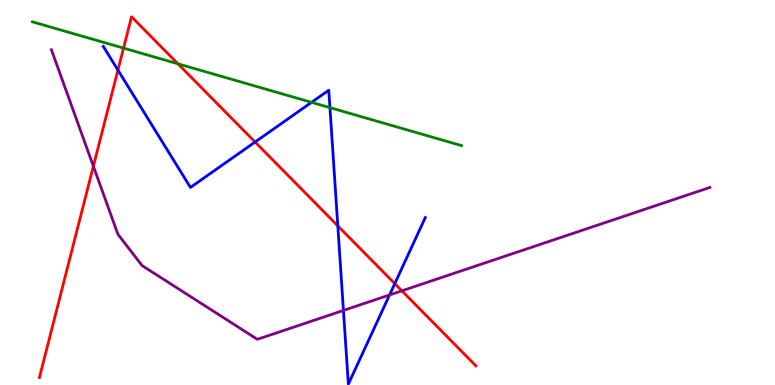[{'lines': ['blue', 'red'], 'intersections': [{'x': 1.52, 'y': 8.18}, {'x': 3.29, 'y': 6.31}, {'x': 4.36, 'y': 4.13}, {'x': 5.09, 'y': 2.63}]}, {'lines': ['green', 'red'], 'intersections': [{'x': 1.59, 'y': 8.75}, {'x': 2.3, 'y': 8.34}]}, {'lines': ['purple', 'red'], 'intersections': [{'x': 1.2, 'y': 5.68}, {'x': 5.19, 'y': 2.45}]}, {'lines': ['blue', 'green'], 'intersections': [{'x': 4.02, 'y': 7.34}, {'x': 4.26, 'y': 7.2}]}, {'lines': ['blue', 'purple'], 'intersections': [{'x': 4.43, 'y': 1.94}, {'x': 5.03, 'y': 2.34}]}, {'lines': ['green', 'purple'], 'intersections': []}]